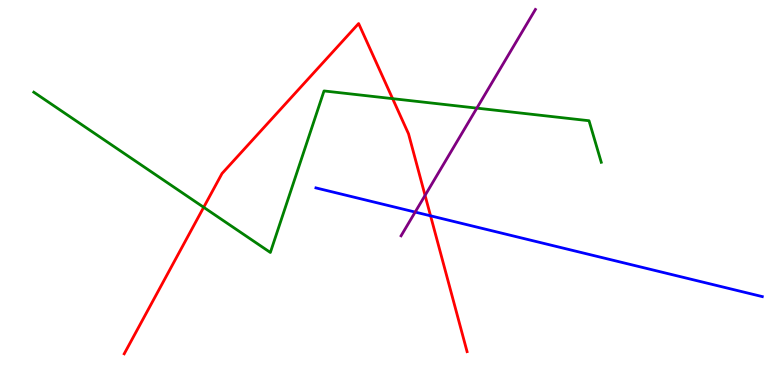[{'lines': ['blue', 'red'], 'intersections': [{'x': 5.56, 'y': 4.39}]}, {'lines': ['green', 'red'], 'intersections': [{'x': 2.63, 'y': 4.62}, {'x': 5.07, 'y': 7.44}]}, {'lines': ['purple', 'red'], 'intersections': [{'x': 5.48, 'y': 4.93}]}, {'lines': ['blue', 'green'], 'intersections': []}, {'lines': ['blue', 'purple'], 'intersections': [{'x': 5.36, 'y': 4.49}]}, {'lines': ['green', 'purple'], 'intersections': [{'x': 6.15, 'y': 7.19}]}]